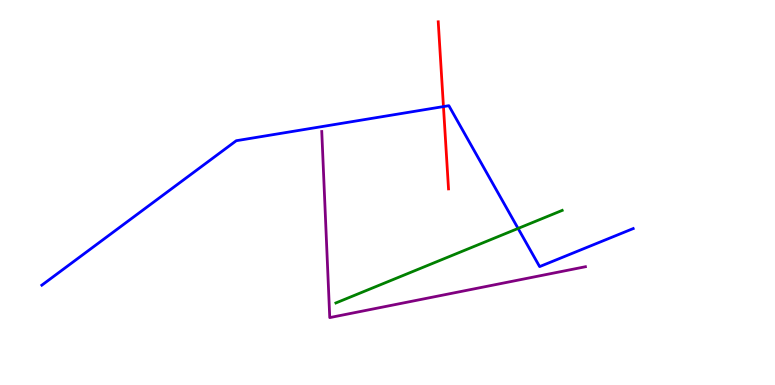[{'lines': ['blue', 'red'], 'intersections': [{'x': 5.72, 'y': 7.23}]}, {'lines': ['green', 'red'], 'intersections': []}, {'lines': ['purple', 'red'], 'intersections': []}, {'lines': ['blue', 'green'], 'intersections': [{'x': 6.69, 'y': 4.07}]}, {'lines': ['blue', 'purple'], 'intersections': []}, {'lines': ['green', 'purple'], 'intersections': []}]